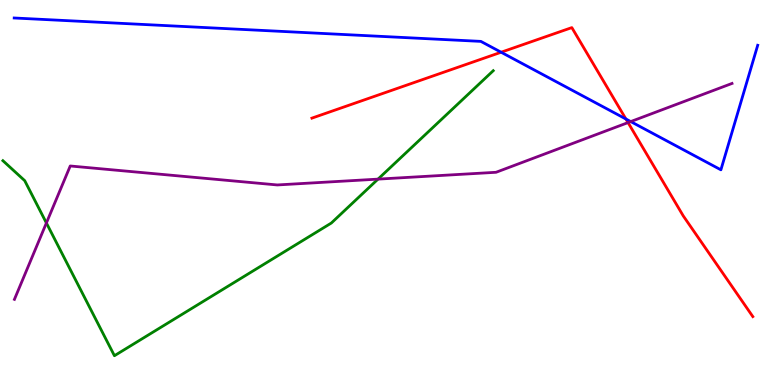[{'lines': ['blue', 'red'], 'intersections': [{'x': 6.47, 'y': 8.64}, {'x': 8.08, 'y': 6.91}]}, {'lines': ['green', 'red'], 'intersections': []}, {'lines': ['purple', 'red'], 'intersections': [{'x': 8.1, 'y': 6.82}]}, {'lines': ['blue', 'green'], 'intersections': []}, {'lines': ['blue', 'purple'], 'intersections': [{'x': 8.14, 'y': 6.84}]}, {'lines': ['green', 'purple'], 'intersections': [{'x': 0.599, 'y': 4.21}, {'x': 4.88, 'y': 5.35}]}]